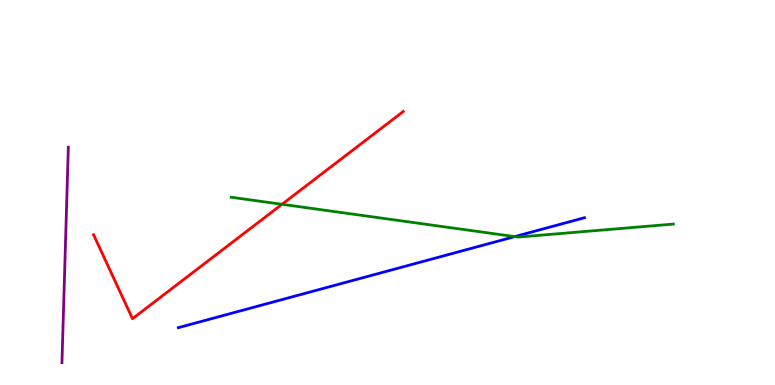[{'lines': ['blue', 'red'], 'intersections': []}, {'lines': ['green', 'red'], 'intersections': [{'x': 3.64, 'y': 4.69}]}, {'lines': ['purple', 'red'], 'intersections': []}, {'lines': ['blue', 'green'], 'intersections': [{'x': 6.64, 'y': 3.85}]}, {'lines': ['blue', 'purple'], 'intersections': []}, {'lines': ['green', 'purple'], 'intersections': []}]